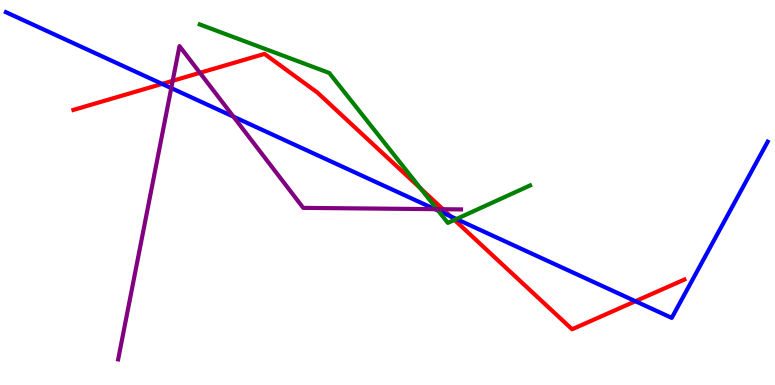[{'lines': ['blue', 'red'], 'intersections': [{'x': 2.09, 'y': 7.82}, {'x': 5.81, 'y': 4.38}, {'x': 8.2, 'y': 2.18}]}, {'lines': ['green', 'red'], 'intersections': [{'x': 5.43, 'y': 5.11}, {'x': 5.86, 'y': 4.29}]}, {'lines': ['purple', 'red'], 'intersections': [{'x': 2.23, 'y': 7.9}, {'x': 2.58, 'y': 8.11}, {'x': 5.72, 'y': 4.57}]}, {'lines': ['blue', 'green'], 'intersections': [{'x': 5.65, 'y': 4.53}, {'x': 5.89, 'y': 4.31}]}, {'lines': ['blue', 'purple'], 'intersections': [{'x': 2.21, 'y': 7.71}, {'x': 3.01, 'y': 6.97}, {'x': 5.61, 'y': 4.57}]}, {'lines': ['green', 'purple'], 'intersections': [{'x': 5.64, 'y': 4.57}]}]